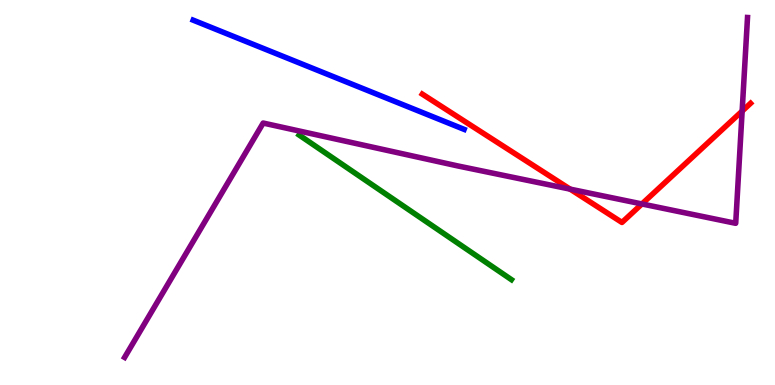[{'lines': ['blue', 'red'], 'intersections': []}, {'lines': ['green', 'red'], 'intersections': []}, {'lines': ['purple', 'red'], 'intersections': [{'x': 7.36, 'y': 5.09}, {'x': 8.28, 'y': 4.7}, {'x': 9.58, 'y': 7.11}]}, {'lines': ['blue', 'green'], 'intersections': []}, {'lines': ['blue', 'purple'], 'intersections': []}, {'lines': ['green', 'purple'], 'intersections': []}]